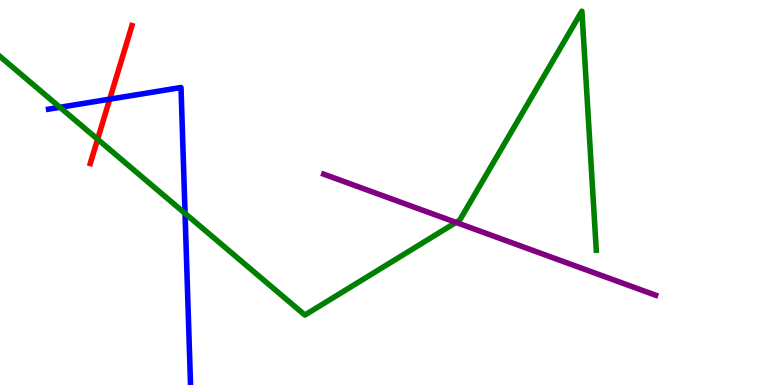[{'lines': ['blue', 'red'], 'intersections': [{'x': 1.42, 'y': 7.42}]}, {'lines': ['green', 'red'], 'intersections': [{'x': 1.26, 'y': 6.38}]}, {'lines': ['purple', 'red'], 'intersections': []}, {'lines': ['blue', 'green'], 'intersections': [{'x': 0.773, 'y': 7.21}, {'x': 2.39, 'y': 4.46}]}, {'lines': ['blue', 'purple'], 'intersections': []}, {'lines': ['green', 'purple'], 'intersections': [{'x': 5.88, 'y': 4.22}]}]